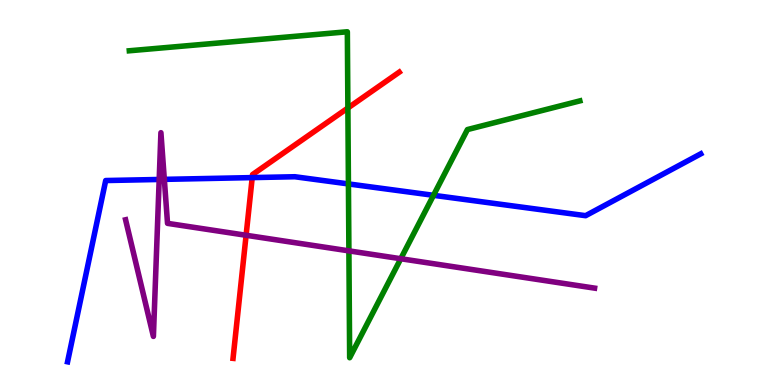[{'lines': ['blue', 'red'], 'intersections': [{'x': 3.25, 'y': 5.39}]}, {'lines': ['green', 'red'], 'intersections': [{'x': 4.49, 'y': 7.19}]}, {'lines': ['purple', 'red'], 'intersections': [{'x': 3.18, 'y': 3.89}]}, {'lines': ['blue', 'green'], 'intersections': [{'x': 4.5, 'y': 5.22}, {'x': 5.59, 'y': 4.93}]}, {'lines': ['blue', 'purple'], 'intersections': [{'x': 2.05, 'y': 5.34}, {'x': 2.12, 'y': 5.34}]}, {'lines': ['green', 'purple'], 'intersections': [{'x': 4.5, 'y': 3.48}, {'x': 5.17, 'y': 3.28}]}]